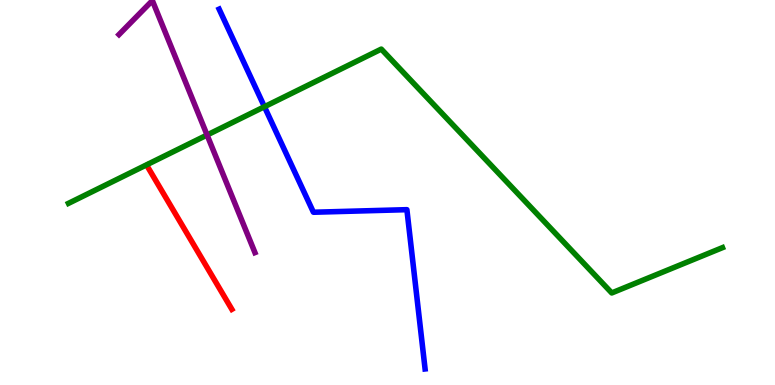[{'lines': ['blue', 'red'], 'intersections': []}, {'lines': ['green', 'red'], 'intersections': []}, {'lines': ['purple', 'red'], 'intersections': []}, {'lines': ['blue', 'green'], 'intersections': [{'x': 3.41, 'y': 7.23}]}, {'lines': ['blue', 'purple'], 'intersections': []}, {'lines': ['green', 'purple'], 'intersections': [{'x': 2.67, 'y': 6.49}]}]